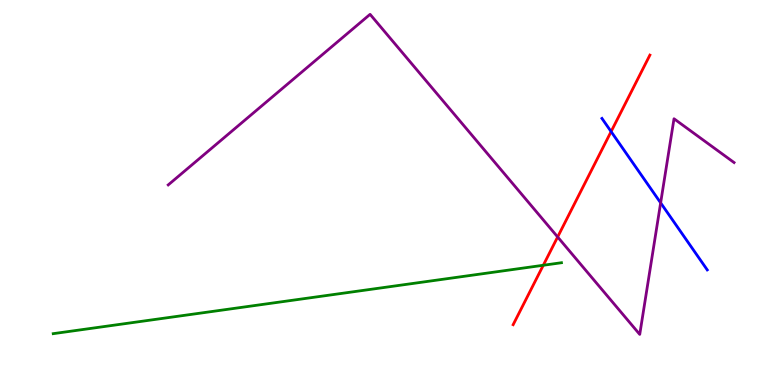[{'lines': ['blue', 'red'], 'intersections': [{'x': 7.89, 'y': 6.58}]}, {'lines': ['green', 'red'], 'intersections': [{'x': 7.01, 'y': 3.11}]}, {'lines': ['purple', 'red'], 'intersections': [{'x': 7.2, 'y': 3.85}]}, {'lines': ['blue', 'green'], 'intersections': []}, {'lines': ['blue', 'purple'], 'intersections': [{'x': 8.52, 'y': 4.73}]}, {'lines': ['green', 'purple'], 'intersections': []}]